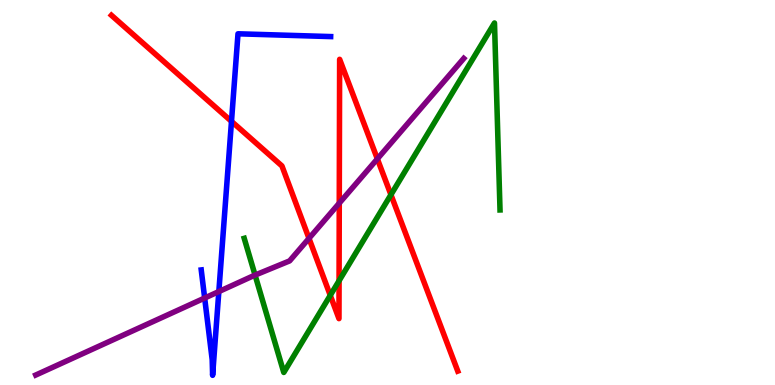[{'lines': ['blue', 'red'], 'intersections': [{'x': 2.99, 'y': 6.85}]}, {'lines': ['green', 'red'], 'intersections': [{'x': 4.26, 'y': 2.33}, {'x': 4.38, 'y': 2.71}, {'x': 5.04, 'y': 4.94}]}, {'lines': ['purple', 'red'], 'intersections': [{'x': 3.99, 'y': 3.81}, {'x': 4.38, 'y': 4.72}, {'x': 4.87, 'y': 5.87}]}, {'lines': ['blue', 'green'], 'intersections': []}, {'lines': ['blue', 'purple'], 'intersections': [{'x': 2.64, 'y': 2.26}, {'x': 2.82, 'y': 2.43}]}, {'lines': ['green', 'purple'], 'intersections': [{'x': 3.29, 'y': 2.85}]}]